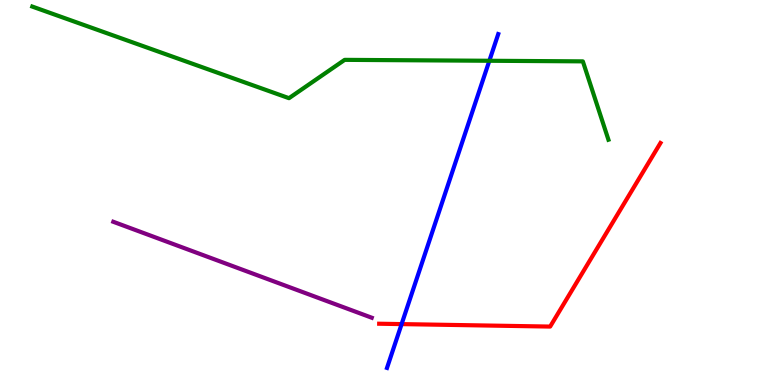[{'lines': ['blue', 'red'], 'intersections': [{'x': 5.18, 'y': 1.58}]}, {'lines': ['green', 'red'], 'intersections': []}, {'lines': ['purple', 'red'], 'intersections': []}, {'lines': ['blue', 'green'], 'intersections': [{'x': 6.31, 'y': 8.42}]}, {'lines': ['blue', 'purple'], 'intersections': []}, {'lines': ['green', 'purple'], 'intersections': []}]